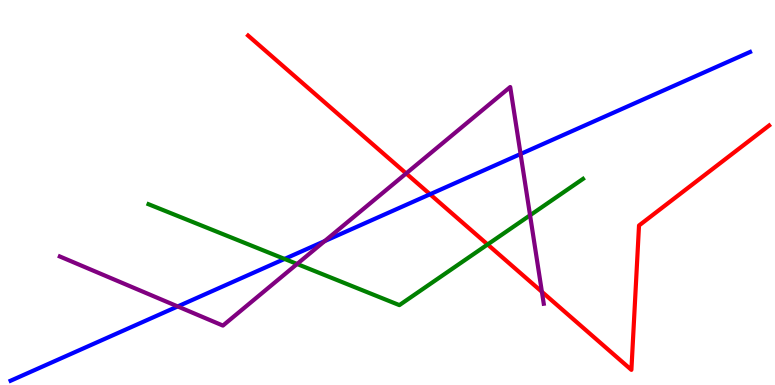[{'lines': ['blue', 'red'], 'intersections': [{'x': 5.55, 'y': 4.95}]}, {'lines': ['green', 'red'], 'intersections': [{'x': 6.29, 'y': 3.65}]}, {'lines': ['purple', 'red'], 'intersections': [{'x': 5.24, 'y': 5.5}, {'x': 6.99, 'y': 2.42}]}, {'lines': ['blue', 'green'], 'intersections': [{'x': 3.67, 'y': 3.27}]}, {'lines': ['blue', 'purple'], 'intersections': [{'x': 2.29, 'y': 2.04}, {'x': 4.19, 'y': 3.74}, {'x': 6.72, 'y': 6.0}]}, {'lines': ['green', 'purple'], 'intersections': [{'x': 3.83, 'y': 3.14}, {'x': 6.84, 'y': 4.41}]}]